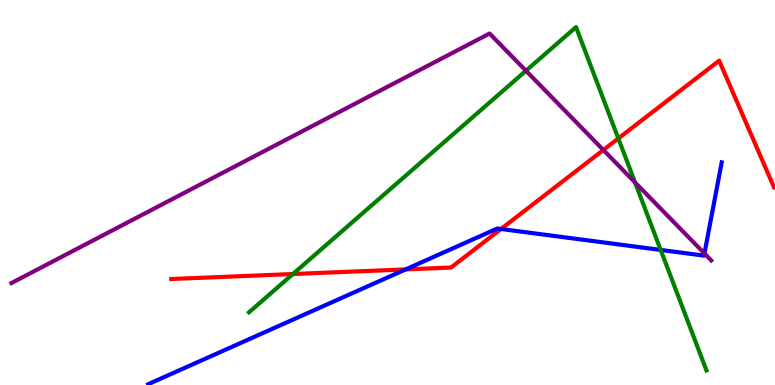[{'lines': ['blue', 'red'], 'intersections': [{'x': 5.23, 'y': 3.0}, {'x': 6.46, 'y': 4.05}]}, {'lines': ['green', 'red'], 'intersections': [{'x': 3.78, 'y': 2.88}, {'x': 7.98, 'y': 6.4}]}, {'lines': ['purple', 'red'], 'intersections': [{'x': 7.79, 'y': 6.1}]}, {'lines': ['blue', 'green'], 'intersections': [{'x': 8.53, 'y': 3.51}]}, {'lines': ['blue', 'purple'], 'intersections': [{'x': 9.09, 'y': 3.42}]}, {'lines': ['green', 'purple'], 'intersections': [{'x': 6.79, 'y': 8.16}, {'x': 8.19, 'y': 5.26}]}]